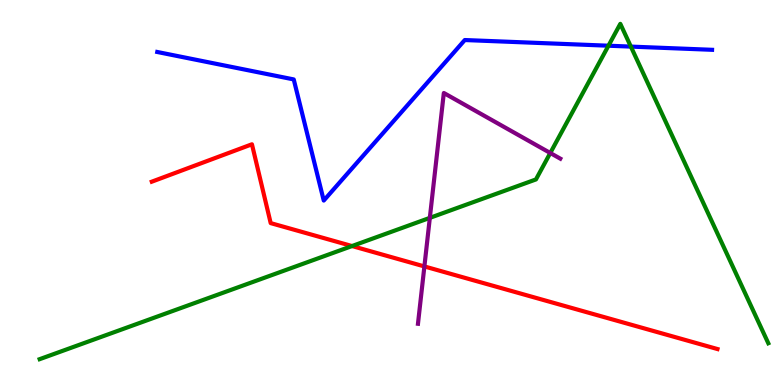[{'lines': ['blue', 'red'], 'intersections': []}, {'lines': ['green', 'red'], 'intersections': [{'x': 4.54, 'y': 3.61}]}, {'lines': ['purple', 'red'], 'intersections': [{'x': 5.48, 'y': 3.08}]}, {'lines': ['blue', 'green'], 'intersections': [{'x': 7.85, 'y': 8.81}, {'x': 8.14, 'y': 8.79}]}, {'lines': ['blue', 'purple'], 'intersections': []}, {'lines': ['green', 'purple'], 'intersections': [{'x': 5.55, 'y': 4.34}, {'x': 7.1, 'y': 6.03}]}]